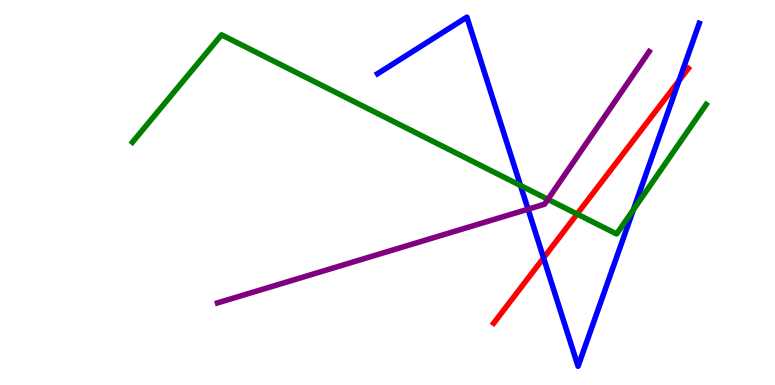[{'lines': ['blue', 'red'], 'intersections': [{'x': 7.01, 'y': 3.3}, {'x': 8.76, 'y': 7.9}]}, {'lines': ['green', 'red'], 'intersections': [{'x': 7.45, 'y': 4.44}]}, {'lines': ['purple', 'red'], 'intersections': []}, {'lines': ['blue', 'green'], 'intersections': [{'x': 6.72, 'y': 5.18}, {'x': 8.17, 'y': 4.55}]}, {'lines': ['blue', 'purple'], 'intersections': [{'x': 6.81, 'y': 4.57}]}, {'lines': ['green', 'purple'], 'intersections': [{'x': 7.07, 'y': 4.82}]}]